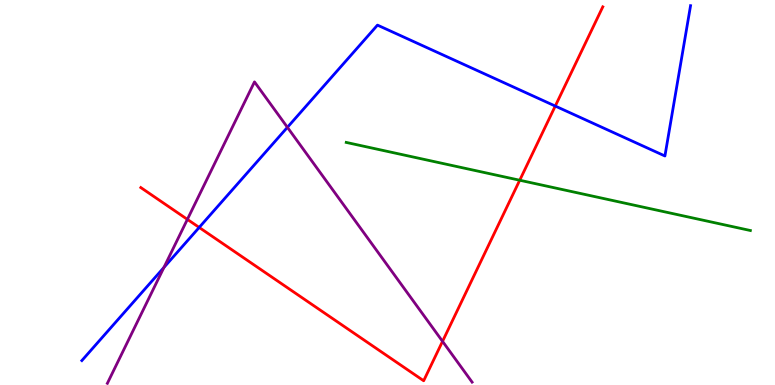[{'lines': ['blue', 'red'], 'intersections': [{'x': 2.57, 'y': 4.09}, {'x': 7.16, 'y': 7.25}]}, {'lines': ['green', 'red'], 'intersections': [{'x': 6.71, 'y': 5.32}]}, {'lines': ['purple', 'red'], 'intersections': [{'x': 2.42, 'y': 4.3}, {'x': 5.71, 'y': 1.13}]}, {'lines': ['blue', 'green'], 'intersections': []}, {'lines': ['blue', 'purple'], 'intersections': [{'x': 2.12, 'y': 3.05}, {'x': 3.71, 'y': 6.69}]}, {'lines': ['green', 'purple'], 'intersections': []}]